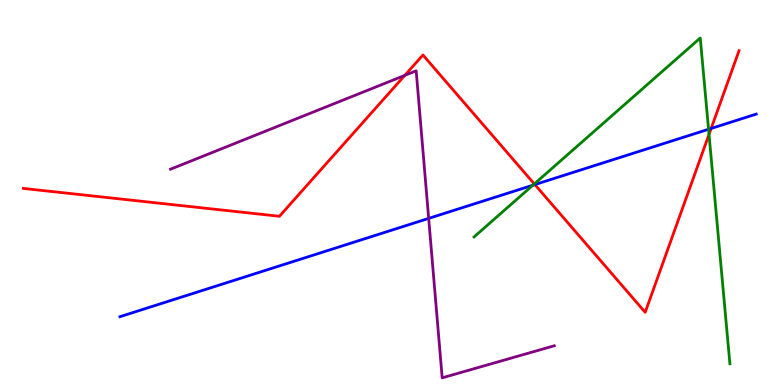[{'lines': ['blue', 'red'], 'intersections': [{'x': 6.9, 'y': 5.21}, {'x': 9.18, 'y': 6.66}]}, {'lines': ['green', 'red'], 'intersections': [{'x': 6.89, 'y': 5.22}, {'x': 9.15, 'y': 6.51}]}, {'lines': ['purple', 'red'], 'intersections': [{'x': 5.22, 'y': 8.04}]}, {'lines': ['blue', 'green'], 'intersections': [{'x': 6.88, 'y': 5.19}, {'x': 9.14, 'y': 6.64}]}, {'lines': ['blue', 'purple'], 'intersections': [{'x': 5.53, 'y': 4.33}]}, {'lines': ['green', 'purple'], 'intersections': []}]